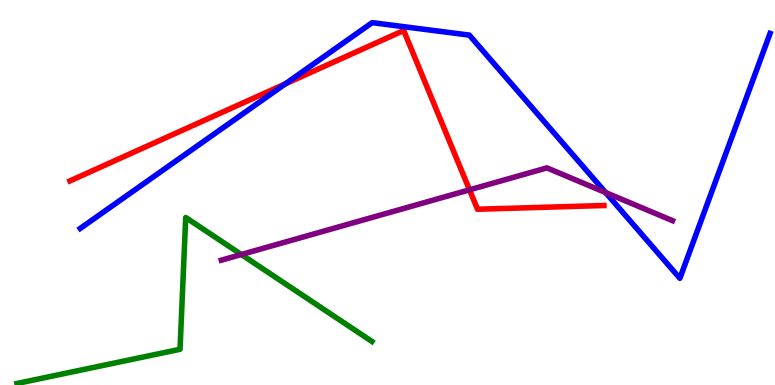[{'lines': ['blue', 'red'], 'intersections': [{'x': 3.68, 'y': 7.82}]}, {'lines': ['green', 'red'], 'intersections': []}, {'lines': ['purple', 'red'], 'intersections': [{'x': 6.06, 'y': 5.07}]}, {'lines': ['blue', 'green'], 'intersections': []}, {'lines': ['blue', 'purple'], 'intersections': [{'x': 7.81, 'y': 5.0}]}, {'lines': ['green', 'purple'], 'intersections': [{'x': 3.11, 'y': 3.39}]}]